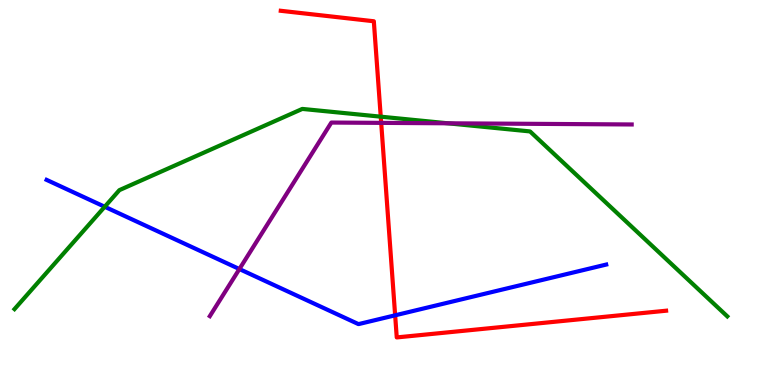[{'lines': ['blue', 'red'], 'intersections': [{'x': 5.1, 'y': 1.81}]}, {'lines': ['green', 'red'], 'intersections': [{'x': 4.91, 'y': 6.97}]}, {'lines': ['purple', 'red'], 'intersections': [{'x': 4.92, 'y': 6.81}]}, {'lines': ['blue', 'green'], 'intersections': [{'x': 1.35, 'y': 4.63}]}, {'lines': ['blue', 'purple'], 'intersections': [{'x': 3.09, 'y': 3.01}]}, {'lines': ['green', 'purple'], 'intersections': [{'x': 5.78, 'y': 6.8}]}]